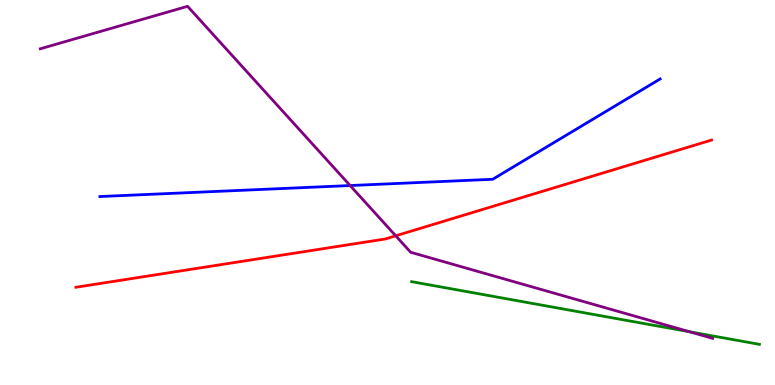[{'lines': ['blue', 'red'], 'intersections': []}, {'lines': ['green', 'red'], 'intersections': []}, {'lines': ['purple', 'red'], 'intersections': [{'x': 5.11, 'y': 3.88}]}, {'lines': ['blue', 'green'], 'intersections': []}, {'lines': ['blue', 'purple'], 'intersections': [{'x': 4.52, 'y': 5.18}]}, {'lines': ['green', 'purple'], 'intersections': [{'x': 8.9, 'y': 1.38}]}]